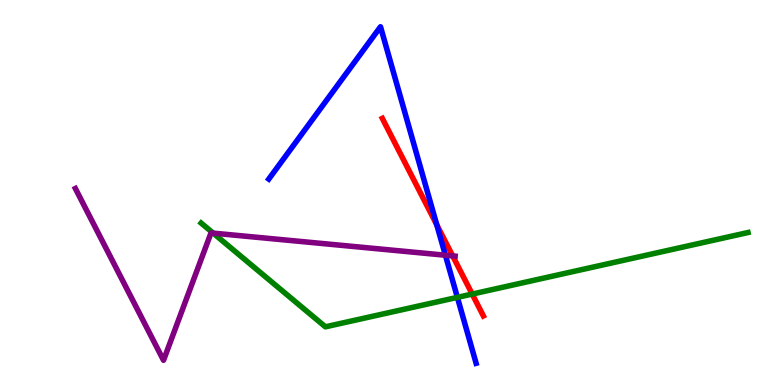[{'lines': ['blue', 'red'], 'intersections': [{'x': 5.64, 'y': 4.16}]}, {'lines': ['green', 'red'], 'intersections': [{'x': 6.09, 'y': 2.36}]}, {'lines': ['purple', 'red'], 'intersections': [{'x': 5.84, 'y': 3.35}]}, {'lines': ['blue', 'green'], 'intersections': [{'x': 5.9, 'y': 2.28}]}, {'lines': ['blue', 'purple'], 'intersections': [{'x': 5.75, 'y': 3.37}]}, {'lines': ['green', 'purple'], 'intersections': [{'x': 2.75, 'y': 3.94}]}]